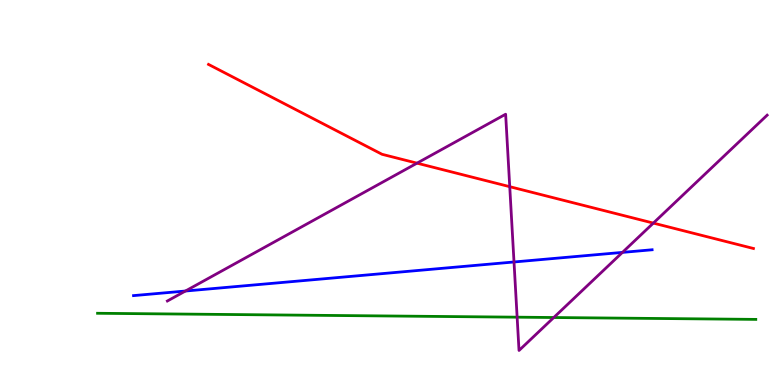[{'lines': ['blue', 'red'], 'intersections': []}, {'lines': ['green', 'red'], 'intersections': []}, {'lines': ['purple', 'red'], 'intersections': [{'x': 5.38, 'y': 5.76}, {'x': 6.58, 'y': 5.15}, {'x': 8.43, 'y': 4.21}]}, {'lines': ['blue', 'green'], 'intersections': []}, {'lines': ['blue', 'purple'], 'intersections': [{'x': 2.39, 'y': 2.44}, {'x': 6.63, 'y': 3.2}, {'x': 8.03, 'y': 3.44}]}, {'lines': ['green', 'purple'], 'intersections': [{'x': 6.67, 'y': 1.76}, {'x': 7.15, 'y': 1.75}]}]